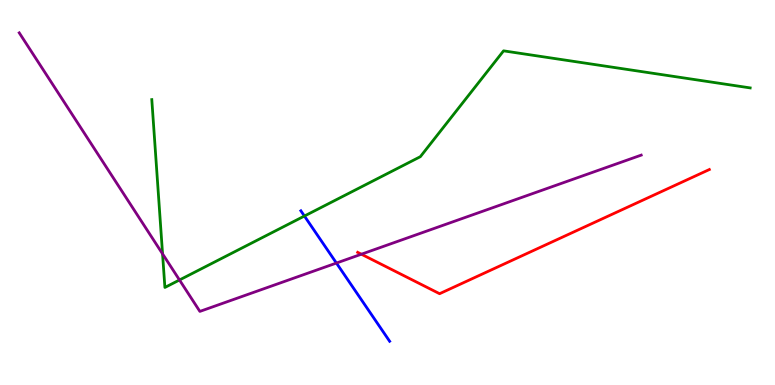[{'lines': ['blue', 'red'], 'intersections': []}, {'lines': ['green', 'red'], 'intersections': []}, {'lines': ['purple', 'red'], 'intersections': [{'x': 4.66, 'y': 3.4}]}, {'lines': ['blue', 'green'], 'intersections': [{'x': 3.93, 'y': 4.39}]}, {'lines': ['blue', 'purple'], 'intersections': [{'x': 4.34, 'y': 3.17}]}, {'lines': ['green', 'purple'], 'intersections': [{'x': 2.1, 'y': 3.41}, {'x': 2.32, 'y': 2.73}]}]